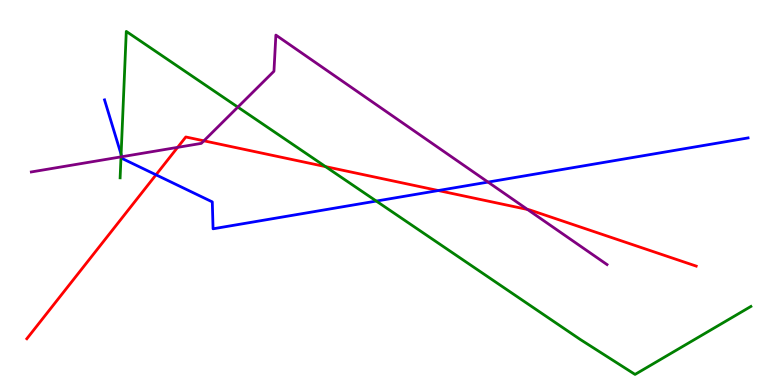[{'lines': ['blue', 'red'], 'intersections': [{'x': 2.01, 'y': 5.46}, {'x': 5.66, 'y': 5.05}]}, {'lines': ['green', 'red'], 'intersections': [{'x': 4.2, 'y': 5.67}]}, {'lines': ['purple', 'red'], 'intersections': [{'x': 2.29, 'y': 6.17}, {'x': 2.63, 'y': 6.34}, {'x': 6.81, 'y': 4.56}]}, {'lines': ['blue', 'green'], 'intersections': [{'x': 1.56, 'y': 5.99}, {'x': 4.86, 'y': 4.78}]}, {'lines': ['blue', 'purple'], 'intersections': [{'x': 1.57, 'y': 5.93}, {'x': 6.3, 'y': 5.27}]}, {'lines': ['green', 'purple'], 'intersections': [{'x': 1.56, 'y': 5.93}, {'x': 3.07, 'y': 7.22}]}]